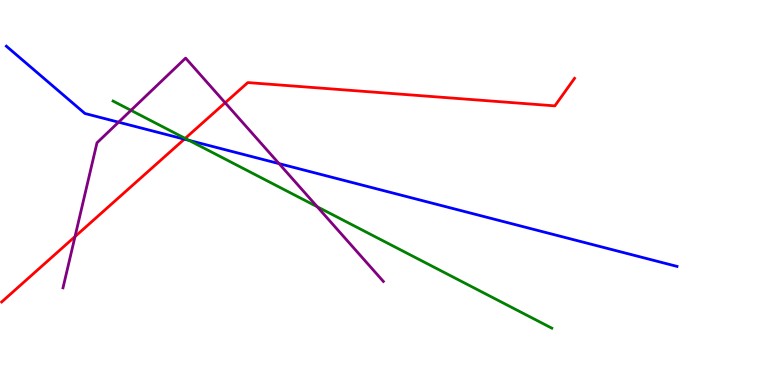[{'lines': ['blue', 'red'], 'intersections': [{'x': 2.38, 'y': 6.39}]}, {'lines': ['green', 'red'], 'intersections': [{'x': 2.39, 'y': 6.41}]}, {'lines': ['purple', 'red'], 'intersections': [{'x': 0.968, 'y': 3.85}, {'x': 2.91, 'y': 7.33}]}, {'lines': ['blue', 'green'], 'intersections': [{'x': 2.44, 'y': 6.35}]}, {'lines': ['blue', 'purple'], 'intersections': [{'x': 1.53, 'y': 6.83}, {'x': 3.6, 'y': 5.75}]}, {'lines': ['green', 'purple'], 'intersections': [{'x': 1.69, 'y': 7.13}, {'x': 4.09, 'y': 4.63}]}]